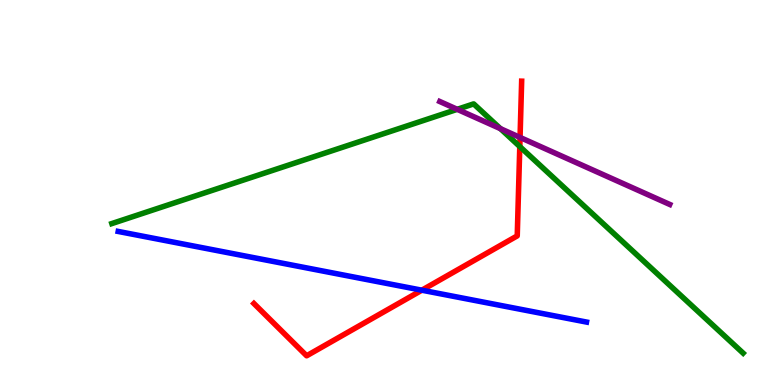[{'lines': ['blue', 'red'], 'intersections': [{'x': 5.44, 'y': 2.46}]}, {'lines': ['green', 'red'], 'intersections': [{'x': 6.71, 'y': 6.19}]}, {'lines': ['purple', 'red'], 'intersections': [{'x': 6.71, 'y': 6.43}]}, {'lines': ['blue', 'green'], 'intersections': []}, {'lines': ['blue', 'purple'], 'intersections': []}, {'lines': ['green', 'purple'], 'intersections': [{'x': 5.9, 'y': 7.16}, {'x': 6.46, 'y': 6.66}]}]